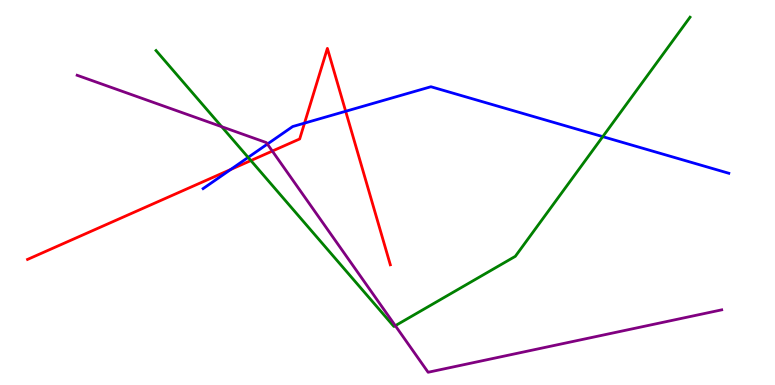[{'lines': ['blue', 'red'], 'intersections': [{'x': 2.98, 'y': 5.6}, {'x': 3.93, 'y': 6.8}, {'x': 4.46, 'y': 7.11}]}, {'lines': ['green', 'red'], 'intersections': [{'x': 3.24, 'y': 5.83}]}, {'lines': ['purple', 'red'], 'intersections': [{'x': 3.51, 'y': 6.08}]}, {'lines': ['blue', 'green'], 'intersections': [{'x': 3.2, 'y': 5.91}, {'x': 7.78, 'y': 6.45}]}, {'lines': ['blue', 'purple'], 'intersections': [{'x': 3.45, 'y': 6.26}]}, {'lines': ['green', 'purple'], 'intersections': [{'x': 2.86, 'y': 6.71}, {'x': 5.1, 'y': 1.54}]}]